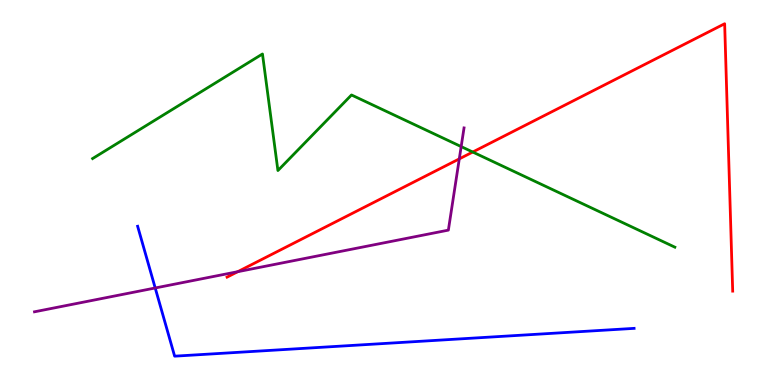[{'lines': ['blue', 'red'], 'intersections': []}, {'lines': ['green', 'red'], 'intersections': [{'x': 6.1, 'y': 6.05}]}, {'lines': ['purple', 'red'], 'intersections': [{'x': 3.07, 'y': 2.94}, {'x': 5.93, 'y': 5.87}]}, {'lines': ['blue', 'green'], 'intersections': []}, {'lines': ['blue', 'purple'], 'intersections': [{'x': 2.0, 'y': 2.52}]}, {'lines': ['green', 'purple'], 'intersections': [{'x': 5.95, 'y': 6.19}]}]